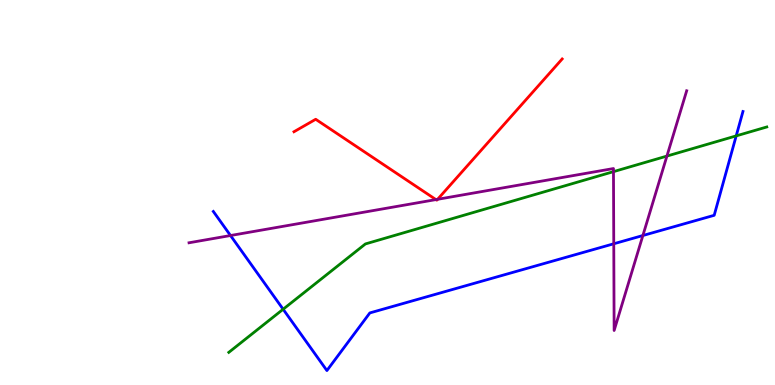[{'lines': ['blue', 'red'], 'intersections': []}, {'lines': ['green', 'red'], 'intersections': []}, {'lines': ['purple', 'red'], 'intersections': [{'x': 5.62, 'y': 4.82}, {'x': 5.65, 'y': 4.82}]}, {'lines': ['blue', 'green'], 'intersections': [{'x': 3.65, 'y': 1.97}, {'x': 9.5, 'y': 6.47}]}, {'lines': ['blue', 'purple'], 'intersections': [{'x': 2.97, 'y': 3.88}, {'x': 7.92, 'y': 3.67}, {'x': 8.3, 'y': 3.88}]}, {'lines': ['green', 'purple'], 'intersections': [{'x': 7.92, 'y': 5.54}, {'x': 8.61, 'y': 5.95}]}]